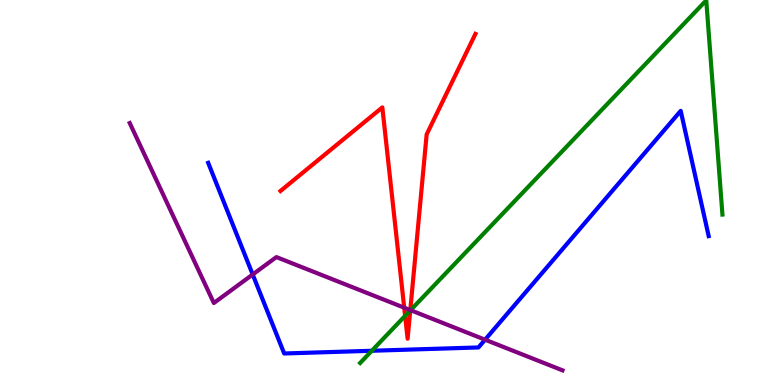[{'lines': ['blue', 'red'], 'intersections': []}, {'lines': ['green', 'red'], 'intersections': [{'x': 5.23, 'y': 1.8}, {'x': 5.29, 'y': 1.94}]}, {'lines': ['purple', 'red'], 'intersections': [{'x': 5.22, 'y': 2.01}, {'x': 5.29, 'y': 1.95}]}, {'lines': ['blue', 'green'], 'intersections': [{'x': 4.8, 'y': 0.889}]}, {'lines': ['blue', 'purple'], 'intersections': [{'x': 3.26, 'y': 2.87}, {'x': 6.26, 'y': 1.18}]}, {'lines': ['green', 'purple'], 'intersections': [{'x': 5.3, 'y': 1.94}]}]